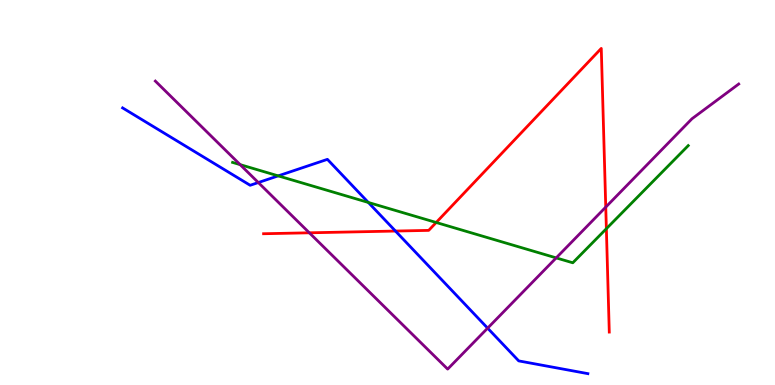[{'lines': ['blue', 'red'], 'intersections': [{'x': 5.1, 'y': 4.0}]}, {'lines': ['green', 'red'], 'intersections': [{'x': 5.63, 'y': 4.22}, {'x': 7.82, 'y': 4.06}]}, {'lines': ['purple', 'red'], 'intersections': [{'x': 3.99, 'y': 3.95}, {'x': 7.82, 'y': 4.62}]}, {'lines': ['blue', 'green'], 'intersections': [{'x': 3.59, 'y': 5.43}, {'x': 4.75, 'y': 4.74}]}, {'lines': ['blue', 'purple'], 'intersections': [{'x': 3.33, 'y': 5.26}, {'x': 6.29, 'y': 1.48}]}, {'lines': ['green', 'purple'], 'intersections': [{'x': 3.1, 'y': 5.72}, {'x': 7.18, 'y': 3.3}]}]